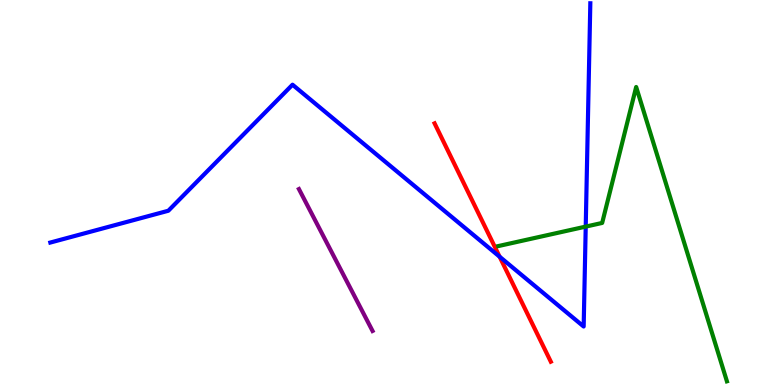[{'lines': ['blue', 'red'], 'intersections': [{'x': 6.45, 'y': 3.33}]}, {'lines': ['green', 'red'], 'intersections': []}, {'lines': ['purple', 'red'], 'intersections': []}, {'lines': ['blue', 'green'], 'intersections': [{'x': 7.56, 'y': 4.11}]}, {'lines': ['blue', 'purple'], 'intersections': []}, {'lines': ['green', 'purple'], 'intersections': []}]